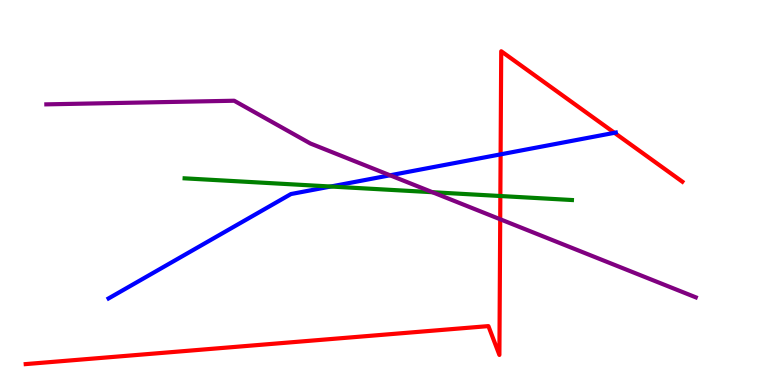[{'lines': ['blue', 'red'], 'intersections': [{'x': 6.46, 'y': 5.99}, {'x': 7.93, 'y': 6.55}]}, {'lines': ['green', 'red'], 'intersections': [{'x': 6.46, 'y': 4.91}]}, {'lines': ['purple', 'red'], 'intersections': [{'x': 6.45, 'y': 4.3}]}, {'lines': ['blue', 'green'], 'intersections': [{'x': 4.27, 'y': 5.16}]}, {'lines': ['blue', 'purple'], 'intersections': [{'x': 5.03, 'y': 5.45}]}, {'lines': ['green', 'purple'], 'intersections': [{'x': 5.58, 'y': 5.01}]}]